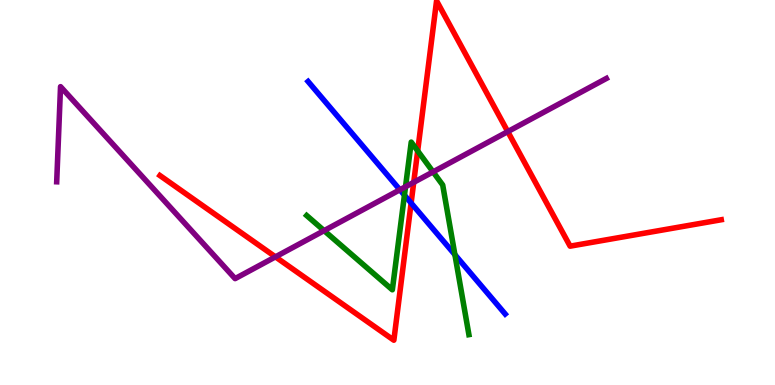[{'lines': ['blue', 'red'], 'intersections': [{'x': 5.3, 'y': 4.73}]}, {'lines': ['green', 'red'], 'intersections': [{'x': 5.39, 'y': 6.08}]}, {'lines': ['purple', 'red'], 'intersections': [{'x': 3.55, 'y': 3.33}, {'x': 5.34, 'y': 5.26}, {'x': 6.55, 'y': 6.58}]}, {'lines': ['blue', 'green'], 'intersections': [{'x': 5.22, 'y': 4.93}, {'x': 5.87, 'y': 3.38}]}, {'lines': ['blue', 'purple'], 'intersections': [{'x': 5.16, 'y': 5.07}]}, {'lines': ['green', 'purple'], 'intersections': [{'x': 4.18, 'y': 4.01}, {'x': 5.23, 'y': 5.15}, {'x': 5.59, 'y': 5.54}]}]